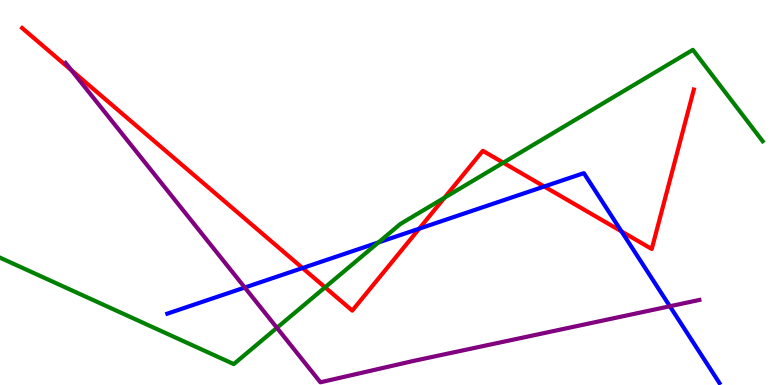[{'lines': ['blue', 'red'], 'intersections': [{'x': 3.9, 'y': 3.04}, {'x': 5.41, 'y': 4.06}, {'x': 7.02, 'y': 5.16}, {'x': 8.02, 'y': 3.99}]}, {'lines': ['green', 'red'], 'intersections': [{'x': 4.19, 'y': 2.54}, {'x': 5.74, 'y': 4.86}, {'x': 6.49, 'y': 5.77}]}, {'lines': ['purple', 'red'], 'intersections': [{'x': 0.919, 'y': 8.18}]}, {'lines': ['blue', 'green'], 'intersections': [{'x': 4.88, 'y': 3.7}]}, {'lines': ['blue', 'purple'], 'intersections': [{'x': 3.16, 'y': 2.53}, {'x': 8.64, 'y': 2.05}]}, {'lines': ['green', 'purple'], 'intersections': [{'x': 3.57, 'y': 1.49}]}]